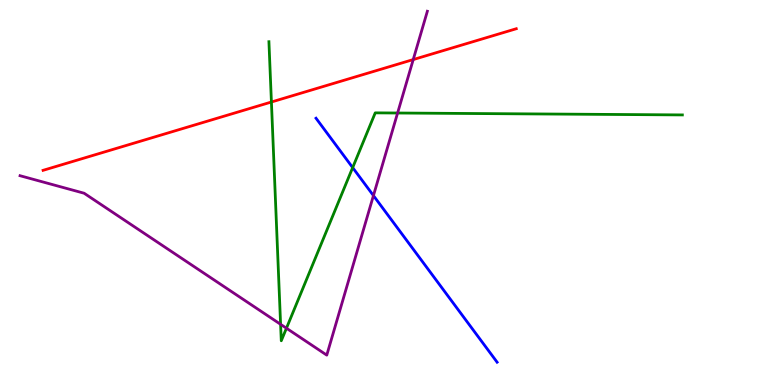[{'lines': ['blue', 'red'], 'intersections': []}, {'lines': ['green', 'red'], 'intersections': [{'x': 3.5, 'y': 7.35}]}, {'lines': ['purple', 'red'], 'intersections': [{'x': 5.33, 'y': 8.45}]}, {'lines': ['blue', 'green'], 'intersections': [{'x': 4.55, 'y': 5.65}]}, {'lines': ['blue', 'purple'], 'intersections': [{'x': 4.82, 'y': 4.92}]}, {'lines': ['green', 'purple'], 'intersections': [{'x': 3.62, 'y': 1.58}, {'x': 3.7, 'y': 1.47}, {'x': 5.13, 'y': 7.06}]}]